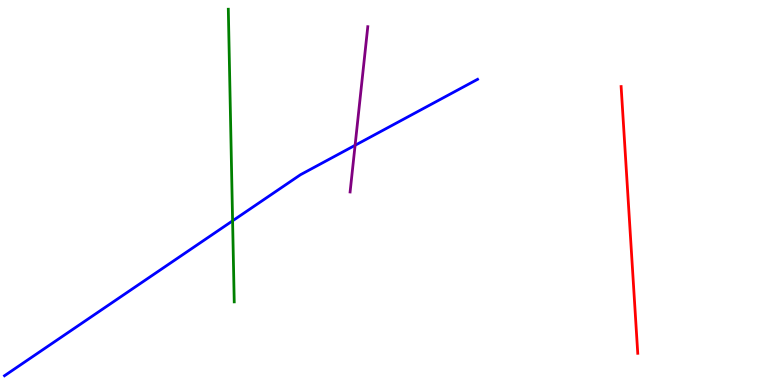[{'lines': ['blue', 'red'], 'intersections': []}, {'lines': ['green', 'red'], 'intersections': []}, {'lines': ['purple', 'red'], 'intersections': []}, {'lines': ['blue', 'green'], 'intersections': [{'x': 3.0, 'y': 4.26}]}, {'lines': ['blue', 'purple'], 'intersections': [{'x': 4.58, 'y': 6.23}]}, {'lines': ['green', 'purple'], 'intersections': []}]